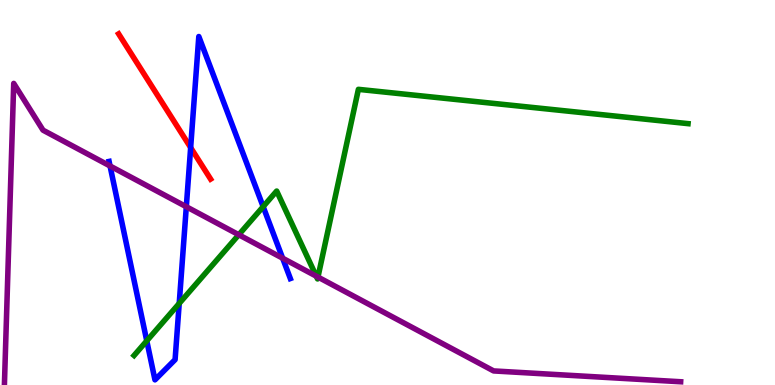[{'lines': ['blue', 'red'], 'intersections': [{'x': 2.46, 'y': 6.17}]}, {'lines': ['green', 'red'], 'intersections': []}, {'lines': ['purple', 'red'], 'intersections': []}, {'lines': ['blue', 'green'], 'intersections': [{'x': 1.89, 'y': 1.15}, {'x': 2.31, 'y': 2.12}, {'x': 3.4, 'y': 4.63}]}, {'lines': ['blue', 'purple'], 'intersections': [{'x': 1.42, 'y': 5.69}, {'x': 2.4, 'y': 4.63}, {'x': 3.65, 'y': 3.29}]}, {'lines': ['green', 'purple'], 'intersections': [{'x': 3.08, 'y': 3.9}, {'x': 4.08, 'y': 2.83}, {'x': 4.1, 'y': 2.8}]}]